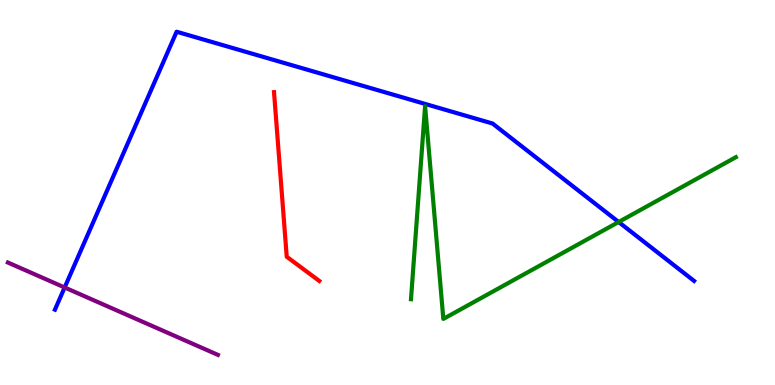[{'lines': ['blue', 'red'], 'intersections': []}, {'lines': ['green', 'red'], 'intersections': []}, {'lines': ['purple', 'red'], 'intersections': []}, {'lines': ['blue', 'green'], 'intersections': [{'x': 7.98, 'y': 4.23}]}, {'lines': ['blue', 'purple'], 'intersections': [{'x': 0.834, 'y': 2.53}]}, {'lines': ['green', 'purple'], 'intersections': []}]